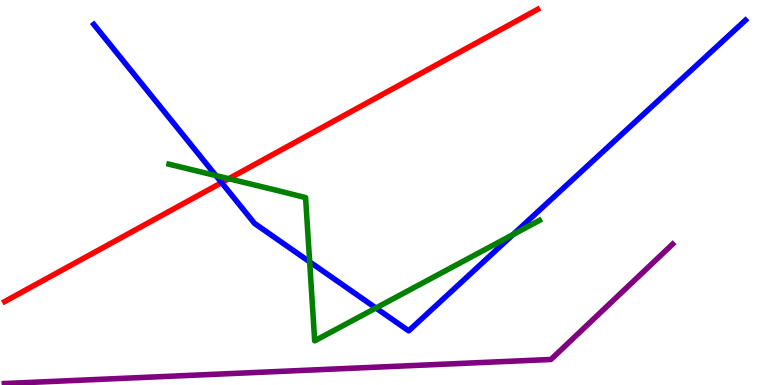[{'lines': ['blue', 'red'], 'intersections': [{'x': 2.86, 'y': 5.26}]}, {'lines': ['green', 'red'], 'intersections': [{'x': 2.95, 'y': 5.36}]}, {'lines': ['purple', 'red'], 'intersections': []}, {'lines': ['blue', 'green'], 'intersections': [{'x': 2.79, 'y': 5.44}, {'x': 4.0, 'y': 3.2}, {'x': 4.85, 'y': 2.0}, {'x': 6.62, 'y': 3.91}]}, {'lines': ['blue', 'purple'], 'intersections': []}, {'lines': ['green', 'purple'], 'intersections': []}]